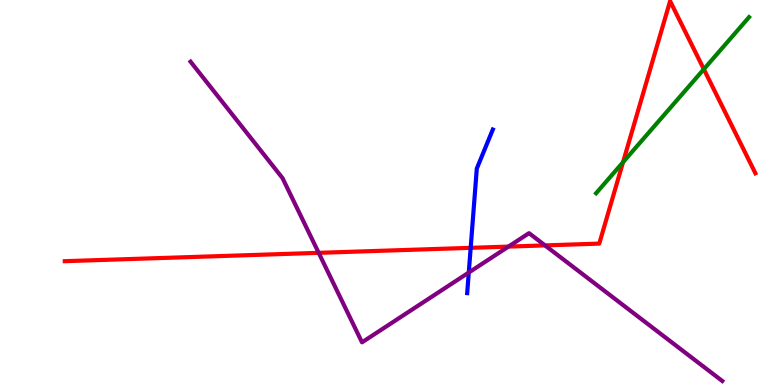[{'lines': ['blue', 'red'], 'intersections': [{'x': 6.07, 'y': 3.56}]}, {'lines': ['green', 'red'], 'intersections': [{'x': 8.04, 'y': 5.79}, {'x': 9.08, 'y': 8.2}]}, {'lines': ['purple', 'red'], 'intersections': [{'x': 4.11, 'y': 3.43}, {'x': 6.56, 'y': 3.59}, {'x': 7.03, 'y': 3.63}]}, {'lines': ['blue', 'green'], 'intersections': []}, {'lines': ['blue', 'purple'], 'intersections': [{'x': 6.05, 'y': 2.92}]}, {'lines': ['green', 'purple'], 'intersections': []}]